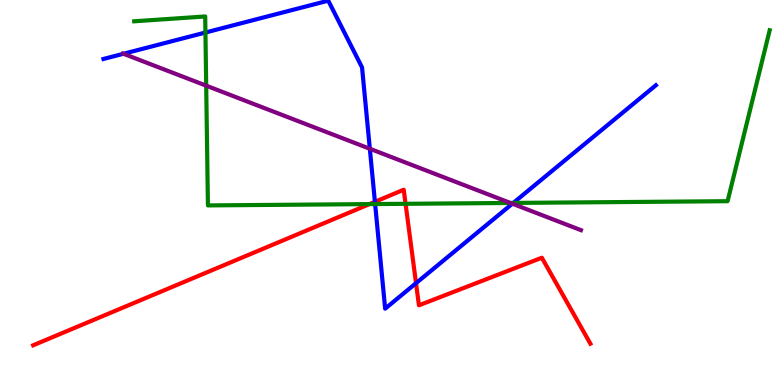[{'lines': ['blue', 'red'], 'intersections': [{'x': 4.84, 'y': 4.76}, {'x': 5.37, 'y': 2.64}]}, {'lines': ['green', 'red'], 'intersections': [{'x': 4.77, 'y': 4.7}, {'x': 5.23, 'y': 4.71}]}, {'lines': ['purple', 'red'], 'intersections': []}, {'lines': ['blue', 'green'], 'intersections': [{'x': 2.65, 'y': 9.16}, {'x': 4.84, 'y': 4.7}, {'x': 6.62, 'y': 4.73}]}, {'lines': ['blue', 'purple'], 'intersections': [{'x': 1.59, 'y': 8.6}, {'x': 4.77, 'y': 6.14}, {'x': 6.61, 'y': 4.71}]}, {'lines': ['green', 'purple'], 'intersections': [{'x': 2.66, 'y': 7.77}, {'x': 6.59, 'y': 4.73}]}]